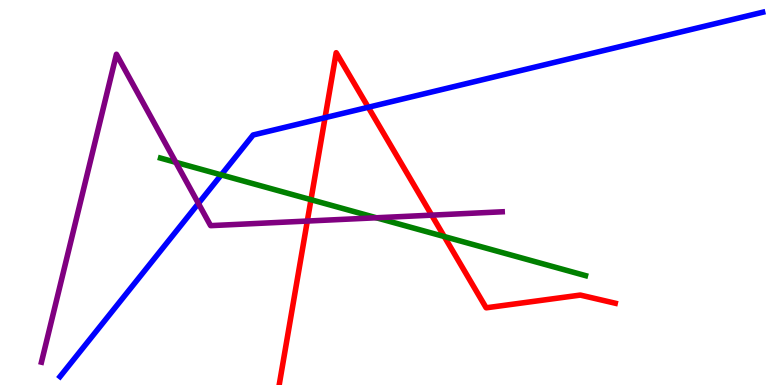[{'lines': ['blue', 'red'], 'intersections': [{'x': 4.19, 'y': 6.94}, {'x': 4.75, 'y': 7.21}]}, {'lines': ['green', 'red'], 'intersections': [{'x': 4.01, 'y': 4.81}, {'x': 5.73, 'y': 3.86}]}, {'lines': ['purple', 'red'], 'intersections': [{'x': 3.97, 'y': 4.26}, {'x': 5.57, 'y': 4.41}]}, {'lines': ['blue', 'green'], 'intersections': [{'x': 2.85, 'y': 5.46}]}, {'lines': ['blue', 'purple'], 'intersections': [{'x': 2.56, 'y': 4.72}]}, {'lines': ['green', 'purple'], 'intersections': [{'x': 2.27, 'y': 5.78}, {'x': 4.86, 'y': 4.34}]}]